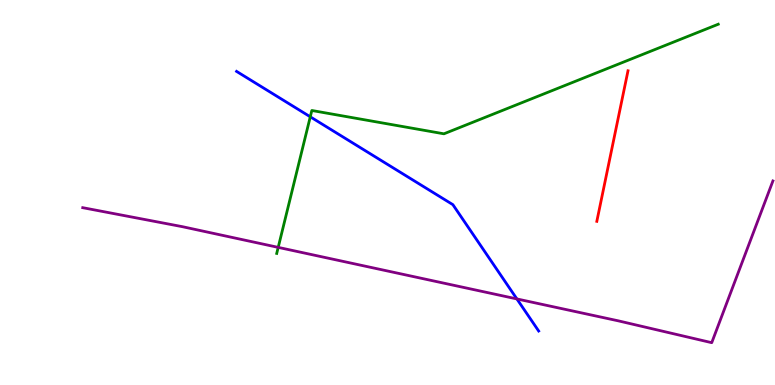[{'lines': ['blue', 'red'], 'intersections': []}, {'lines': ['green', 'red'], 'intersections': []}, {'lines': ['purple', 'red'], 'intersections': []}, {'lines': ['blue', 'green'], 'intersections': [{'x': 4.0, 'y': 6.97}]}, {'lines': ['blue', 'purple'], 'intersections': [{'x': 6.67, 'y': 2.24}]}, {'lines': ['green', 'purple'], 'intersections': [{'x': 3.59, 'y': 3.57}]}]